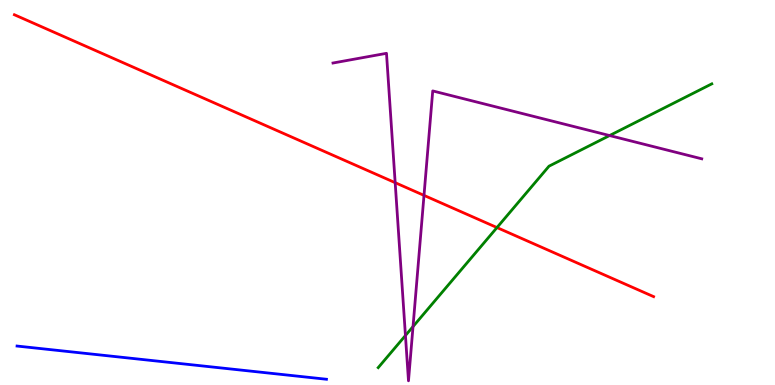[{'lines': ['blue', 'red'], 'intersections': []}, {'lines': ['green', 'red'], 'intersections': [{'x': 6.41, 'y': 4.09}]}, {'lines': ['purple', 'red'], 'intersections': [{'x': 5.1, 'y': 5.26}, {'x': 5.47, 'y': 4.93}]}, {'lines': ['blue', 'green'], 'intersections': []}, {'lines': ['blue', 'purple'], 'intersections': []}, {'lines': ['green', 'purple'], 'intersections': [{'x': 5.23, 'y': 1.29}, {'x': 5.33, 'y': 1.52}, {'x': 7.87, 'y': 6.48}]}]